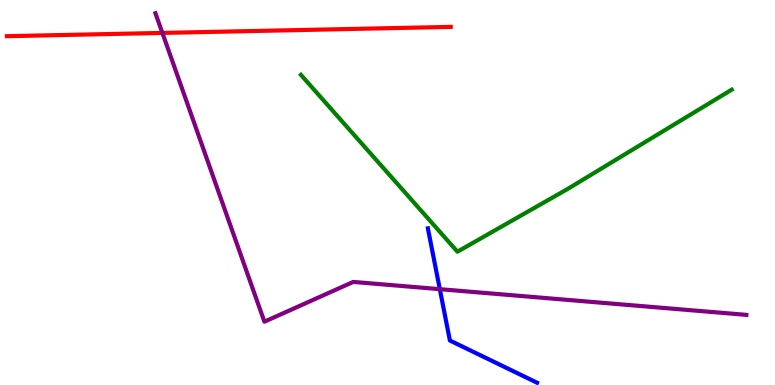[{'lines': ['blue', 'red'], 'intersections': []}, {'lines': ['green', 'red'], 'intersections': []}, {'lines': ['purple', 'red'], 'intersections': [{'x': 2.1, 'y': 9.14}]}, {'lines': ['blue', 'green'], 'intersections': []}, {'lines': ['blue', 'purple'], 'intersections': [{'x': 5.68, 'y': 2.49}]}, {'lines': ['green', 'purple'], 'intersections': []}]